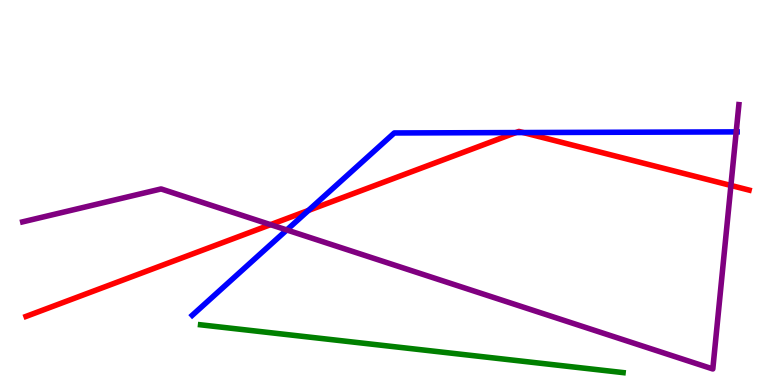[{'lines': ['blue', 'red'], 'intersections': [{'x': 3.98, 'y': 4.53}, {'x': 6.66, 'y': 6.56}, {'x': 6.75, 'y': 6.56}]}, {'lines': ['green', 'red'], 'intersections': []}, {'lines': ['purple', 'red'], 'intersections': [{'x': 3.49, 'y': 4.16}, {'x': 9.43, 'y': 5.18}]}, {'lines': ['blue', 'green'], 'intersections': []}, {'lines': ['blue', 'purple'], 'intersections': [{'x': 3.7, 'y': 4.03}, {'x': 9.5, 'y': 6.57}]}, {'lines': ['green', 'purple'], 'intersections': []}]